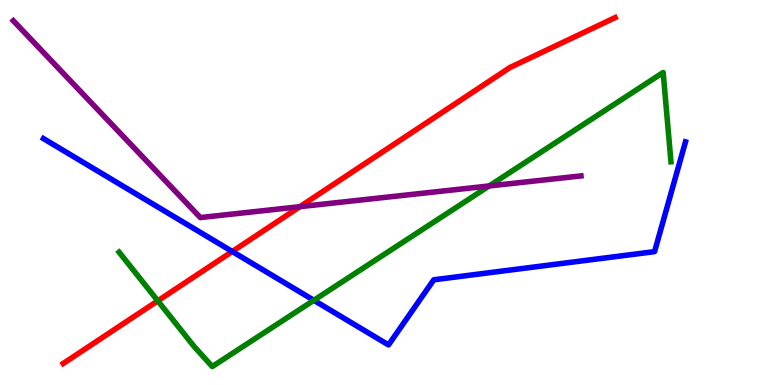[{'lines': ['blue', 'red'], 'intersections': [{'x': 3.0, 'y': 3.47}]}, {'lines': ['green', 'red'], 'intersections': [{'x': 2.04, 'y': 2.19}]}, {'lines': ['purple', 'red'], 'intersections': [{'x': 3.87, 'y': 4.63}]}, {'lines': ['blue', 'green'], 'intersections': [{'x': 4.05, 'y': 2.2}]}, {'lines': ['blue', 'purple'], 'intersections': []}, {'lines': ['green', 'purple'], 'intersections': [{'x': 6.31, 'y': 5.17}]}]